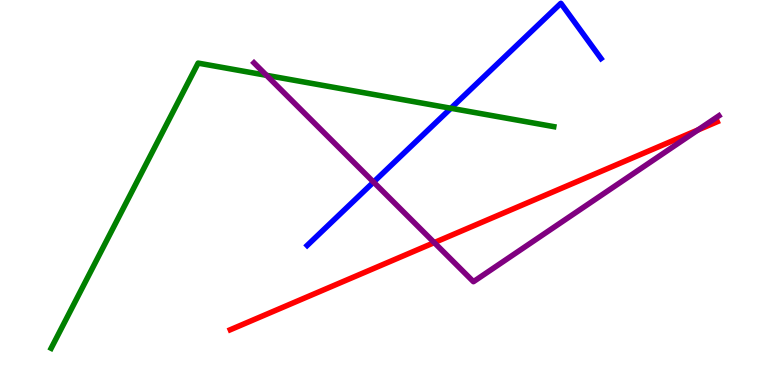[{'lines': ['blue', 'red'], 'intersections': []}, {'lines': ['green', 'red'], 'intersections': []}, {'lines': ['purple', 'red'], 'intersections': [{'x': 5.6, 'y': 3.7}, {'x': 9.01, 'y': 6.62}]}, {'lines': ['blue', 'green'], 'intersections': [{'x': 5.82, 'y': 7.19}]}, {'lines': ['blue', 'purple'], 'intersections': [{'x': 4.82, 'y': 5.27}]}, {'lines': ['green', 'purple'], 'intersections': [{'x': 3.44, 'y': 8.04}]}]